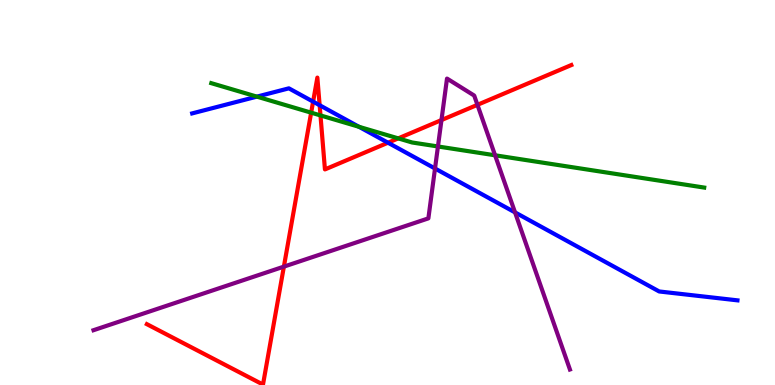[{'lines': ['blue', 'red'], 'intersections': [{'x': 4.04, 'y': 7.36}, {'x': 4.12, 'y': 7.27}, {'x': 5.01, 'y': 6.29}]}, {'lines': ['green', 'red'], 'intersections': [{'x': 4.01, 'y': 7.07}, {'x': 4.14, 'y': 7.0}, {'x': 5.14, 'y': 6.41}]}, {'lines': ['purple', 'red'], 'intersections': [{'x': 3.66, 'y': 3.07}, {'x': 5.7, 'y': 6.88}, {'x': 6.16, 'y': 7.28}]}, {'lines': ['blue', 'green'], 'intersections': [{'x': 3.31, 'y': 7.49}, {'x': 4.63, 'y': 6.71}]}, {'lines': ['blue', 'purple'], 'intersections': [{'x': 5.61, 'y': 5.62}, {'x': 6.65, 'y': 4.48}]}, {'lines': ['green', 'purple'], 'intersections': [{'x': 5.65, 'y': 6.2}, {'x': 6.39, 'y': 5.97}]}]